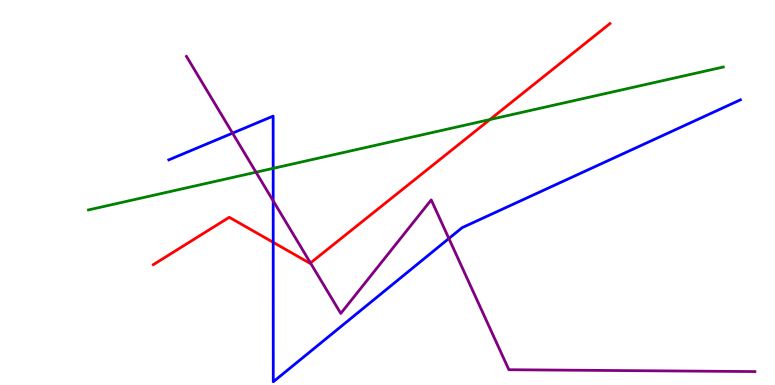[{'lines': ['blue', 'red'], 'intersections': [{'x': 3.53, 'y': 3.71}]}, {'lines': ['green', 'red'], 'intersections': [{'x': 6.32, 'y': 6.89}]}, {'lines': ['purple', 'red'], 'intersections': [{'x': 4.01, 'y': 3.17}]}, {'lines': ['blue', 'green'], 'intersections': [{'x': 3.52, 'y': 5.63}]}, {'lines': ['blue', 'purple'], 'intersections': [{'x': 3.0, 'y': 6.54}, {'x': 3.52, 'y': 4.78}, {'x': 5.79, 'y': 3.81}]}, {'lines': ['green', 'purple'], 'intersections': [{'x': 3.3, 'y': 5.53}]}]